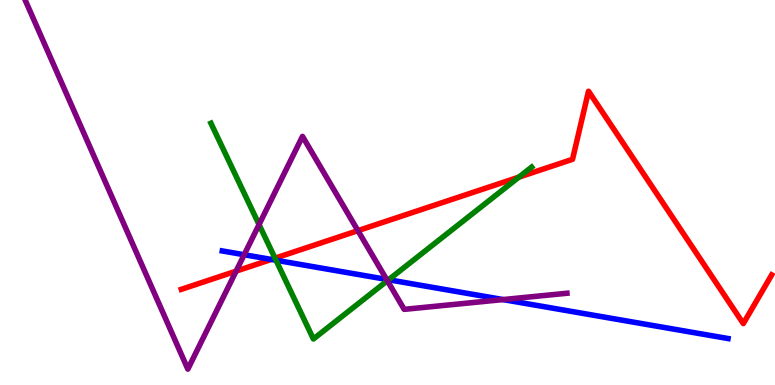[{'lines': ['blue', 'red'], 'intersections': [{'x': 3.5, 'y': 3.26}]}, {'lines': ['green', 'red'], 'intersections': [{'x': 3.55, 'y': 3.29}, {'x': 6.7, 'y': 5.4}]}, {'lines': ['purple', 'red'], 'intersections': [{'x': 3.05, 'y': 2.96}, {'x': 4.62, 'y': 4.01}]}, {'lines': ['blue', 'green'], 'intersections': [{'x': 3.56, 'y': 3.24}, {'x': 5.01, 'y': 2.73}]}, {'lines': ['blue', 'purple'], 'intersections': [{'x': 3.15, 'y': 3.38}, {'x': 4.99, 'y': 2.74}, {'x': 6.49, 'y': 2.22}]}, {'lines': ['green', 'purple'], 'intersections': [{'x': 3.34, 'y': 4.17}, {'x': 5.0, 'y': 2.71}]}]